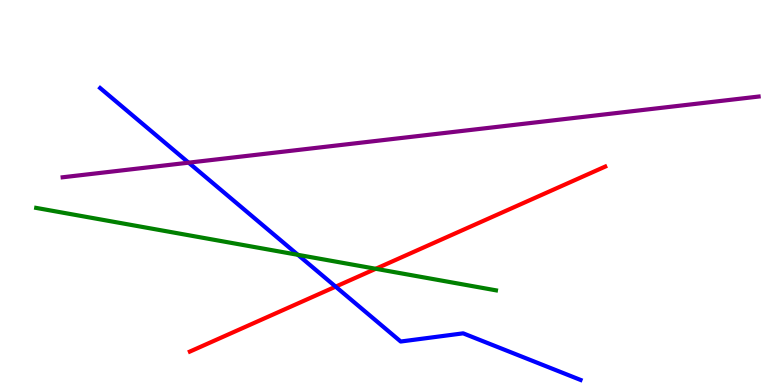[{'lines': ['blue', 'red'], 'intersections': [{'x': 4.33, 'y': 2.55}]}, {'lines': ['green', 'red'], 'intersections': [{'x': 4.85, 'y': 3.02}]}, {'lines': ['purple', 'red'], 'intersections': []}, {'lines': ['blue', 'green'], 'intersections': [{'x': 3.84, 'y': 3.38}]}, {'lines': ['blue', 'purple'], 'intersections': [{'x': 2.43, 'y': 5.77}]}, {'lines': ['green', 'purple'], 'intersections': []}]